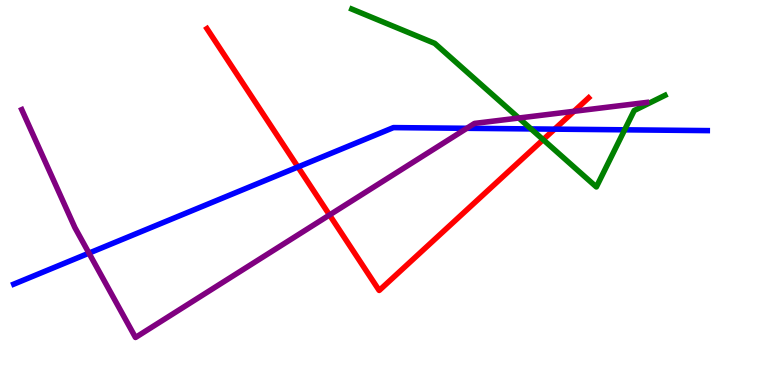[{'lines': ['blue', 'red'], 'intersections': [{'x': 3.84, 'y': 5.66}, {'x': 7.16, 'y': 6.65}]}, {'lines': ['green', 'red'], 'intersections': [{'x': 7.01, 'y': 6.37}]}, {'lines': ['purple', 'red'], 'intersections': [{'x': 4.25, 'y': 4.42}, {'x': 7.41, 'y': 7.11}]}, {'lines': ['blue', 'green'], 'intersections': [{'x': 6.85, 'y': 6.65}, {'x': 8.06, 'y': 6.63}]}, {'lines': ['blue', 'purple'], 'intersections': [{'x': 1.15, 'y': 3.43}, {'x': 6.02, 'y': 6.67}]}, {'lines': ['green', 'purple'], 'intersections': [{'x': 6.69, 'y': 6.93}]}]